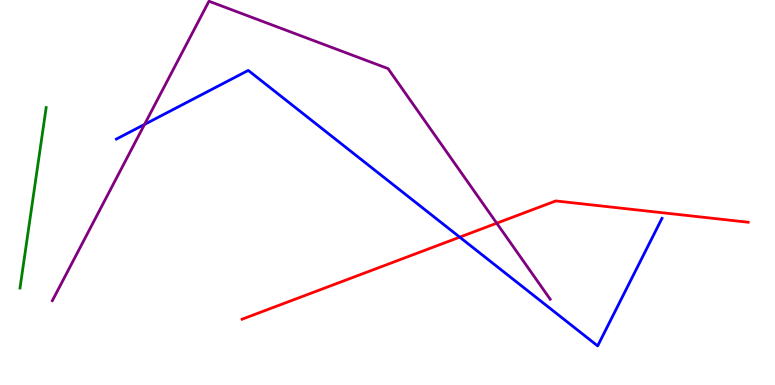[{'lines': ['blue', 'red'], 'intersections': [{'x': 5.93, 'y': 3.84}]}, {'lines': ['green', 'red'], 'intersections': []}, {'lines': ['purple', 'red'], 'intersections': [{'x': 6.41, 'y': 4.2}]}, {'lines': ['blue', 'green'], 'intersections': []}, {'lines': ['blue', 'purple'], 'intersections': [{'x': 1.86, 'y': 6.77}]}, {'lines': ['green', 'purple'], 'intersections': []}]